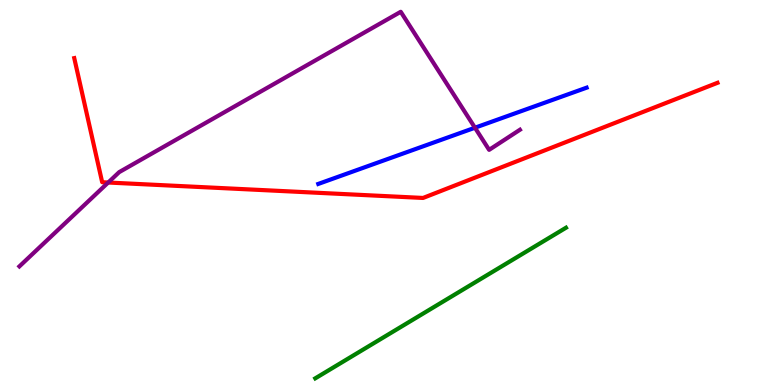[{'lines': ['blue', 'red'], 'intersections': []}, {'lines': ['green', 'red'], 'intersections': []}, {'lines': ['purple', 'red'], 'intersections': [{'x': 1.4, 'y': 5.26}]}, {'lines': ['blue', 'green'], 'intersections': []}, {'lines': ['blue', 'purple'], 'intersections': [{'x': 6.13, 'y': 6.68}]}, {'lines': ['green', 'purple'], 'intersections': []}]